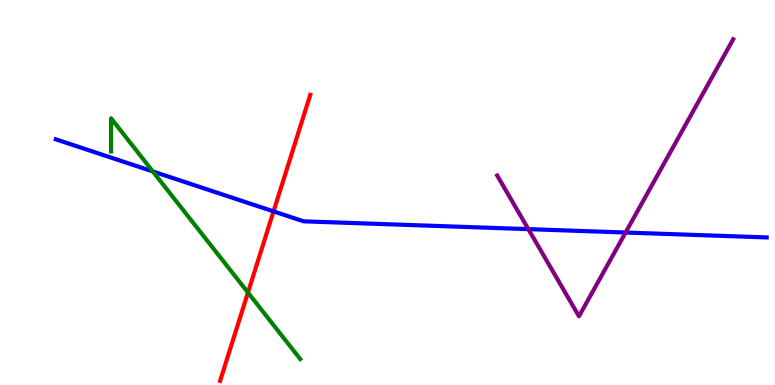[{'lines': ['blue', 'red'], 'intersections': [{'x': 3.53, 'y': 4.51}]}, {'lines': ['green', 'red'], 'intersections': [{'x': 3.2, 'y': 2.4}]}, {'lines': ['purple', 'red'], 'intersections': []}, {'lines': ['blue', 'green'], 'intersections': [{'x': 1.97, 'y': 5.55}]}, {'lines': ['blue', 'purple'], 'intersections': [{'x': 6.82, 'y': 4.05}, {'x': 8.07, 'y': 3.96}]}, {'lines': ['green', 'purple'], 'intersections': []}]